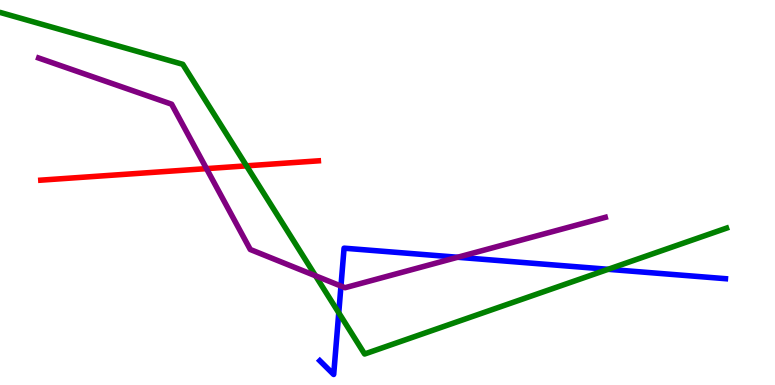[{'lines': ['blue', 'red'], 'intersections': []}, {'lines': ['green', 'red'], 'intersections': [{'x': 3.18, 'y': 5.69}]}, {'lines': ['purple', 'red'], 'intersections': [{'x': 2.66, 'y': 5.62}]}, {'lines': ['blue', 'green'], 'intersections': [{'x': 4.37, 'y': 1.88}, {'x': 7.85, 'y': 3.01}]}, {'lines': ['blue', 'purple'], 'intersections': [{'x': 4.4, 'y': 2.57}, {'x': 5.91, 'y': 3.32}]}, {'lines': ['green', 'purple'], 'intersections': [{'x': 4.07, 'y': 2.84}]}]